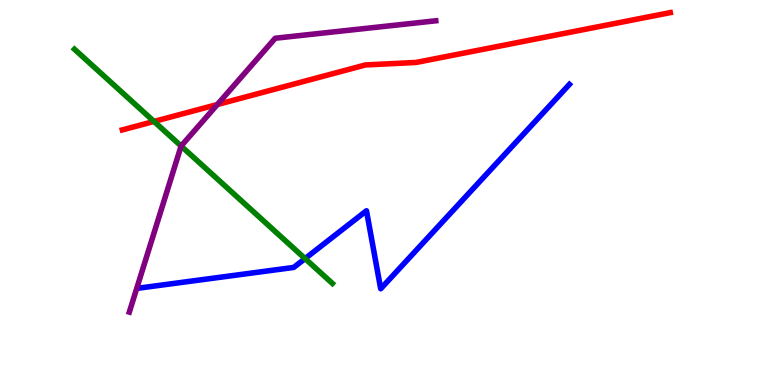[{'lines': ['blue', 'red'], 'intersections': []}, {'lines': ['green', 'red'], 'intersections': [{'x': 1.99, 'y': 6.85}]}, {'lines': ['purple', 'red'], 'intersections': [{'x': 2.8, 'y': 7.29}]}, {'lines': ['blue', 'green'], 'intersections': [{'x': 3.94, 'y': 3.28}]}, {'lines': ['blue', 'purple'], 'intersections': []}, {'lines': ['green', 'purple'], 'intersections': [{'x': 2.34, 'y': 6.21}]}]